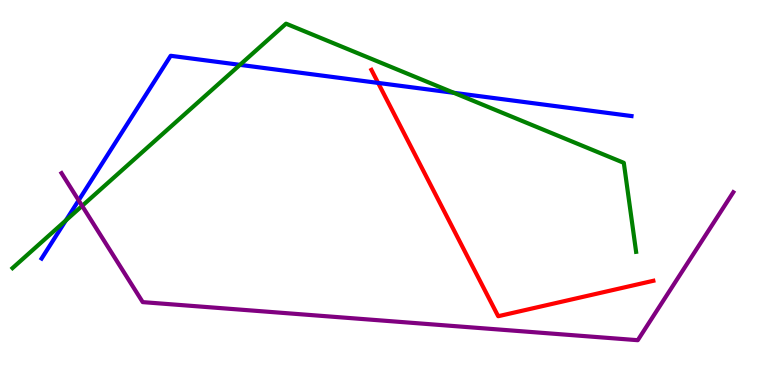[{'lines': ['blue', 'red'], 'intersections': [{'x': 4.88, 'y': 7.85}]}, {'lines': ['green', 'red'], 'intersections': []}, {'lines': ['purple', 'red'], 'intersections': []}, {'lines': ['blue', 'green'], 'intersections': [{'x': 0.85, 'y': 4.27}, {'x': 3.1, 'y': 8.32}, {'x': 5.86, 'y': 7.59}]}, {'lines': ['blue', 'purple'], 'intersections': [{'x': 1.01, 'y': 4.8}]}, {'lines': ['green', 'purple'], 'intersections': [{'x': 1.06, 'y': 4.65}]}]